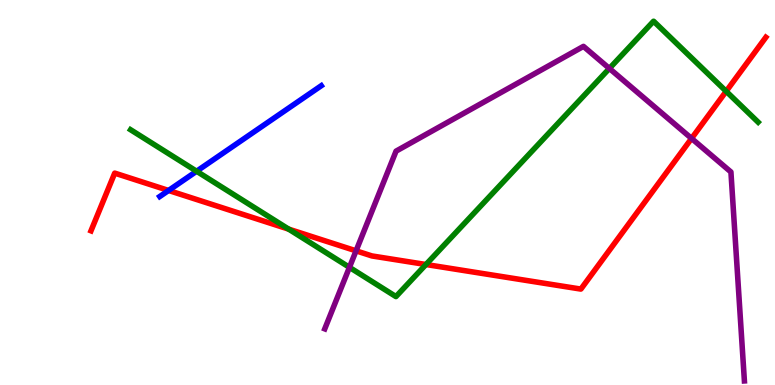[{'lines': ['blue', 'red'], 'intersections': [{'x': 2.18, 'y': 5.05}]}, {'lines': ['green', 'red'], 'intersections': [{'x': 3.72, 'y': 4.05}, {'x': 5.5, 'y': 3.13}, {'x': 9.37, 'y': 7.63}]}, {'lines': ['purple', 'red'], 'intersections': [{'x': 4.59, 'y': 3.48}, {'x': 8.92, 'y': 6.4}]}, {'lines': ['blue', 'green'], 'intersections': [{'x': 2.54, 'y': 5.55}]}, {'lines': ['blue', 'purple'], 'intersections': []}, {'lines': ['green', 'purple'], 'intersections': [{'x': 4.51, 'y': 3.06}, {'x': 7.86, 'y': 8.22}]}]